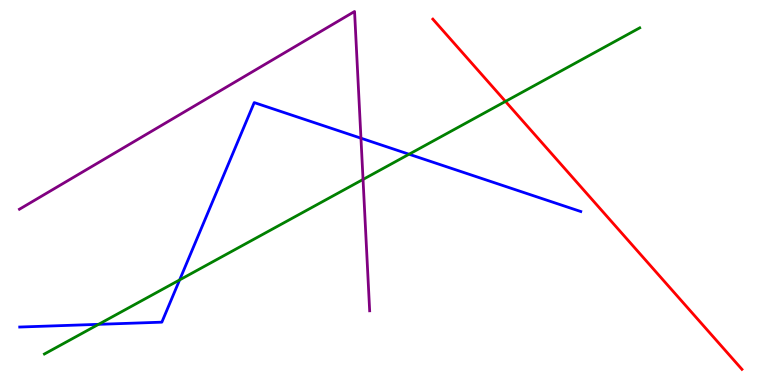[{'lines': ['blue', 'red'], 'intersections': []}, {'lines': ['green', 'red'], 'intersections': [{'x': 6.52, 'y': 7.37}]}, {'lines': ['purple', 'red'], 'intersections': []}, {'lines': ['blue', 'green'], 'intersections': [{'x': 1.27, 'y': 1.58}, {'x': 2.32, 'y': 2.73}, {'x': 5.28, 'y': 5.99}]}, {'lines': ['blue', 'purple'], 'intersections': [{'x': 4.66, 'y': 6.41}]}, {'lines': ['green', 'purple'], 'intersections': [{'x': 4.68, 'y': 5.34}]}]